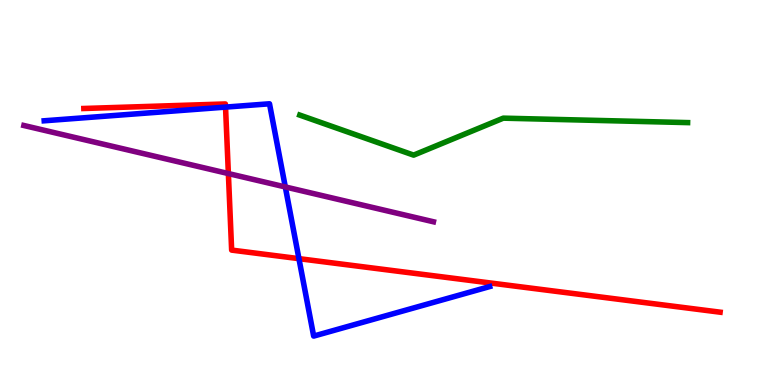[{'lines': ['blue', 'red'], 'intersections': [{'x': 2.91, 'y': 7.22}, {'x': 3.86, 'y': 3.28}]}, {'lines': ['green', 'red'], 'intersections': []}, {'lines': ['purple', 'red'], 'intersections': [{'x': 2.95, 'y': 5.49}]}, {'lines': ['blue', 'green'], 'intersections': []}, {'lines': ['blue', 'purple'], 'intersections': [{'x': 3.68, 'y': 5.14}]}, {'lines': ['green', 'purple'], 'intersections': []}]